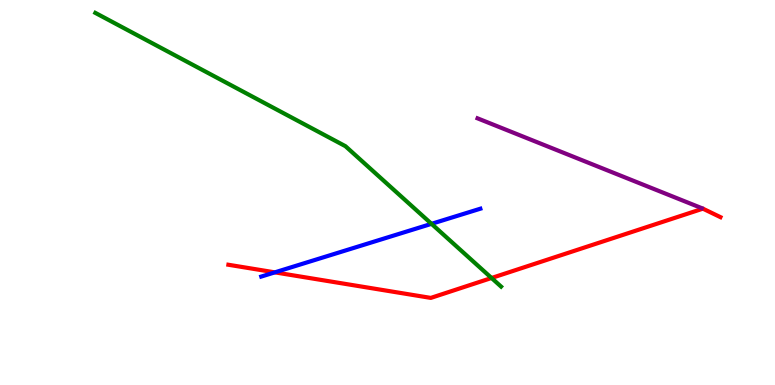[{'lines': ['blue', 'red'], 'intersections': [{'x': 3.55, 'y': 2.93}]}, {'lines': ['green', 'red'], 'intersections': [{'x': 6.34, 'y': 2.78}]}, {'lines': ['purple', 'red'], 'intersections': []}, {'lines': ['blue', 'green'], 'intersections': [{'x': 5.57, 'y': 4.19}]}, {'lines': ['blue', 'purple'], 'intersections': []}, {'lines': ['green', 'purple'], 'intersections': []}]